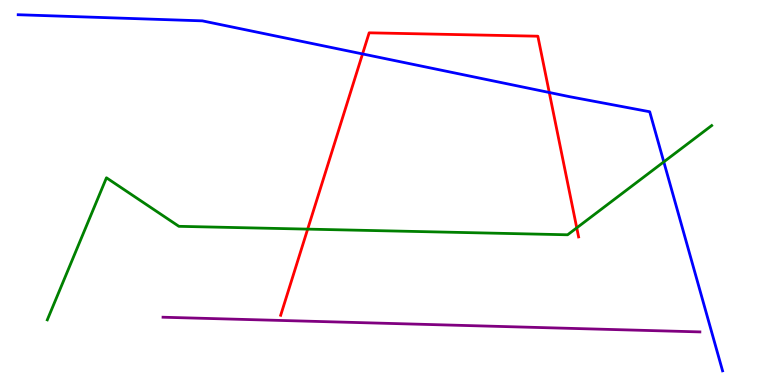[{'lines': ['blue', 'red'], 'intersections': [{'x': 4.68, 'y': 8.6}, {'x': 7.09, 'y': 7.6}]}, {'lines': ['green', 'red'], 'intersections': [{'x': 3.97, 'y': 4.05}, {'x': 7.44, 'y': 4.08}]}, {'lines': ['purple', 'red'], 'intersections': []}, {'lines': ['blue', 'green'], 'intersections': [{'x': 8.57, 'y': 5.8}]}, {'lines': ['blue', 'purple'], 'intersections': []}, {'lines': ['green', 'purple'], 'intersections': []}]